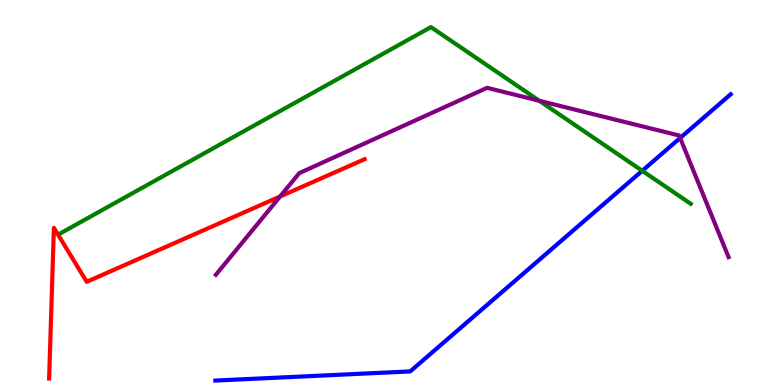[{'lines': ['blue', 'red'], 'intersections': []}, {'lines': ['green', 'red'], 'intersections': []}, {'lines': ['purple', 'red'], 'intersections': [{'x': 3.61, 'y': 4.9}]}, {'lines': ['blue', 'green'], 'intersections': [{'x': 8.29, 'y': 5.56}]}, {'lines': ['blue', 'purple'], 'intersections': [{'x': 8.78, 'y': 6.42}]}, {'lines': ['green', 'purple'], 'intersections': [{'x': 6.96, 'y': 7.38}]}]